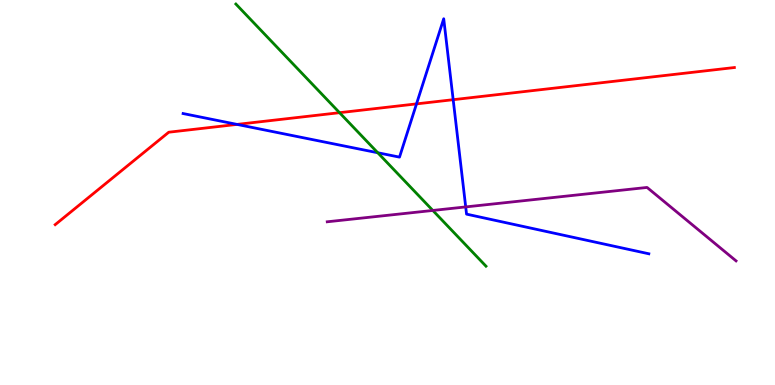[{'lines': ['blue', 'red'], 'intersections': [{'x': 3.06, 'y': 6.77}, {'x': 5.37, 'y': 7.3}, {'x': 5.85, 'y': 7.41}]}, {'lines': ['green', 'red'], 'intersections': [{'x': 4.38, 'y': 7.07}]}, {'lines': ['purple', 'red'], 'intersections': []}, {'lines': ['blue', 'green'], 'intersections': [{'x': 4.87, 'y': 6.03}]}, {'lines': ['blue', 'purple'], 'intersections': [{'x': 6.01, 'y': 4.63}]}, {'lines': ['green', 'purple'], 'intersections': [{'x': 5.58, 'y': 4.53}]}]